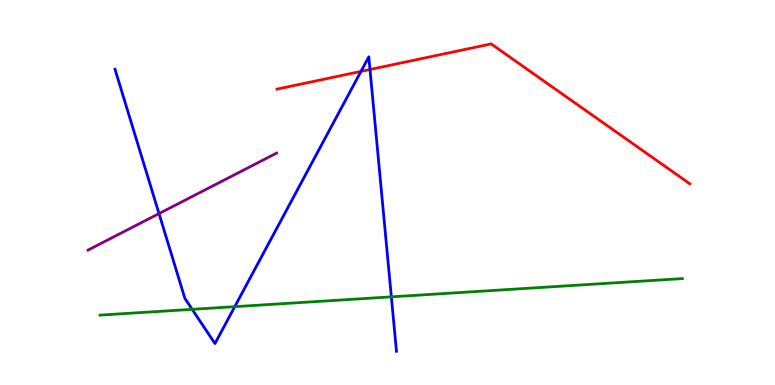[{'lines': ['blue', 'red'], 'intersections': [{'x': 4.66, 'y': 8.15}, {'x': 4.77, 'y': 8.19}]}, {'lines': ['green', 'red'], 'intersections': []}, {'lines': ['purple', 'red'], 'intersections': []}, {'lines': ['blue', 'green'], 'intersections': [{'x': 2.48, 'y': 1.97}, {'x': 3.03, 'y': 2.03}, {'x': 5.05, 'y': 2.29}]}, {'lines': ['blue', 'purple'], 'intersections': [{'x': 2.05, 'y': 4.45}]}, {'lines': ['green', 'purple'], 'intersections': []}]